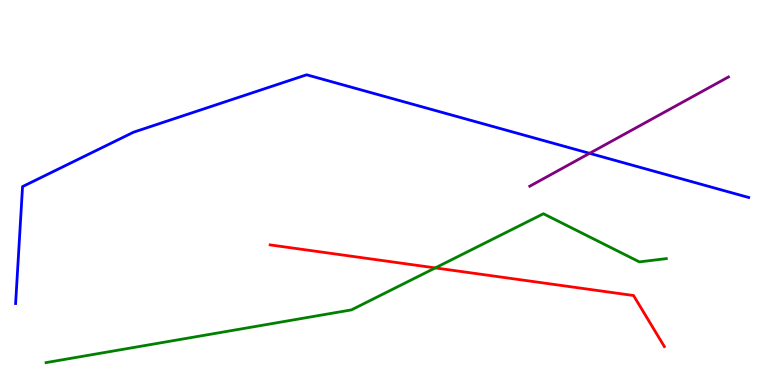[{'lines': ['blue', 'red'], 'intersections': []}, {'lines': ['green', 'red'], 'intersections': [{'x': 5.62, 'y': 3.04}]}, {'lines': ['purple', 'red'], 'intersections': []}, {'lines': ['blue', 'green'], 'intersections': []}, {'lines': ['blue', 'purple'], 'intersections': [{'x': 7.61, 'y': 6.02}]}, {'lines': ['green', 'purple'], 'intersections': []}]